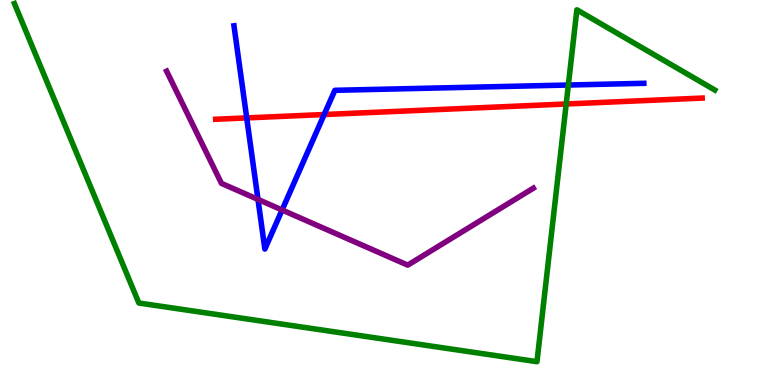[{'lines': ['blue', 'red'], 'intersections': [{'x': 3.18, 'y': 6.94}, {'x': 4.18, 'y': 7.03}]}, {'lines': ['green', 'red'], 'intersections': [{'x': 7.31, 'y': 7.3}]}, {'lines': ['purple', 'red'], 'intersections': []}, {'lines': ['blue', 'green'], 'intersections': [{'x': 7.33, 'y': 7.79}]}, {'lines': ['blue', 'purple'], 'intersections': [{'x': 3.33, 'y': 4.82}, {'x': 3.64, 'y': 4.55}]}, {'lines': ['green', 'purple'], 'intersections': []}]